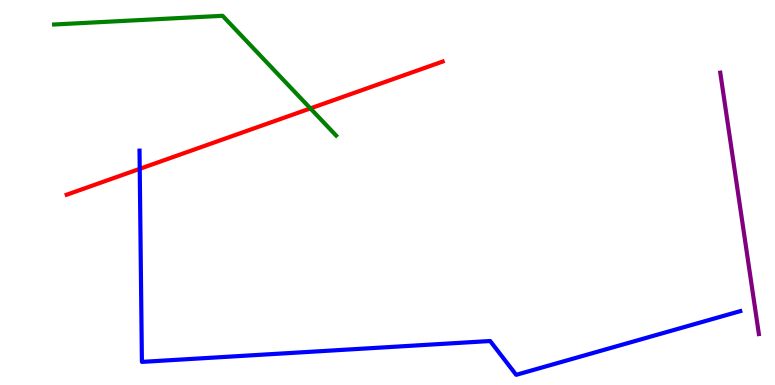[{'lines': ['blue', 'red'], 'intersections': [{'x': 1.8, 'y': 5.61}]}, {'lines': ['green', 'red'], 'intersections': [{'x': 4.01, 'y': 7.18}]}, {'lines': ['purple', 'red'], 'intersections': []}, {'lines': ['blue', 'green'], 'intersections': []}, {'lines': ['blue', 'purple'], 'intersections': []}, {'lines': ['green', 'purple'], 'intersections': []}]